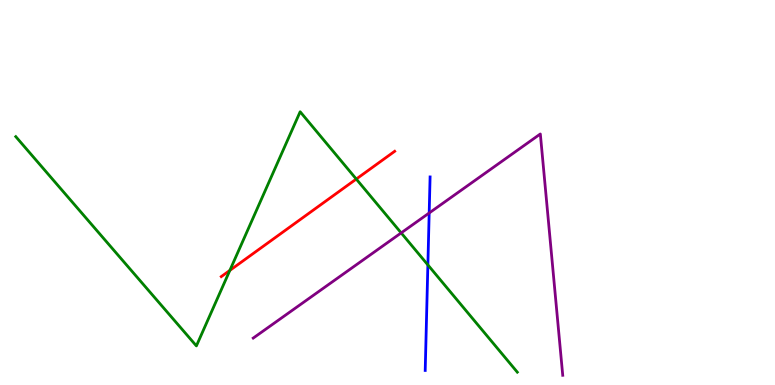[{'lines': ['blue', 'red'], 'intersections': []}, {'lines': ['green', 'red'], 'intersections': [{'x': 2.97, 'y': 2.98}, {'x': 4.6, 'y': 5.35}]}, {'lines': ['purple', 'red'], 'intersections': []}, {'lines': ['blue', 'green'], 'intersections': [{'x': 5.52, 'y': 3.12}]}, {'lines': ['blue', 'purple'], 'intersections': [{'x': 5.54, 'y': 4.47}]}, {'lines': ['green', 'purple'], 'intersections': [{'x': 5.18, 'y': 3.95}]}]